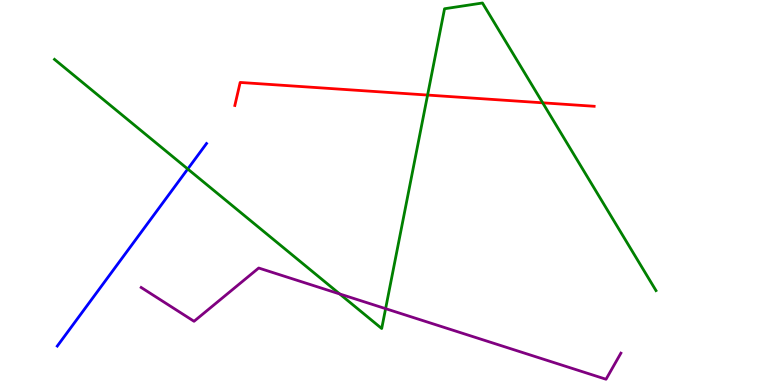[{'lines': ['blue', 'red'], 'intersections': []}, {'lines': ['green', 'red'], 'intersections': [{'x': 5.52, 'y': 7.53}, {'x': 7.0, 'y': 7.33}]}, {'lines': ['purple', 'red'], 'intersections': []}, {'lines': ['blue', 'green'], 'intersections': [{'x': 2.42, 'y': 5.61}]}, {'lines': ['blue', 'purple'], 'intersections': []}, {'lines': ['green', 'purple'], 'intersections': [{'x': 4.38, 'y': 2.36}, {'x': 4.98, 'y': 1.98}]}]